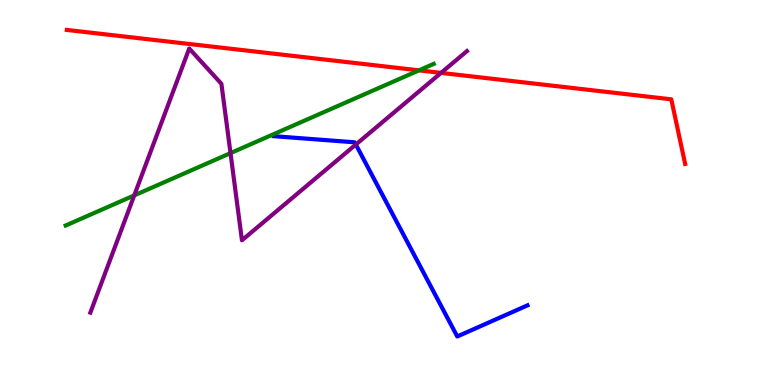[{'lines': ['blue', 'red'], 'intersections': []}, {'lines': ['green', 'red'], 'intersections': [{'x': 5.41, 'y': 8.17}]}, {'lines': ['purple', 'red'], 'intersections': [{'x': 5.69, 'y': 8.11}]}, {'lines': ['blue', 'green'], 'intersections': []}, {'lines': ['blue', 'purple'], 'intersections': [{'x': 4.59, 'y': 6.25}]}, {'lines': ['green', 'purple'], 'intersections': [{'x': 1.73, 'y': 4.92}, {'x': 2.97, 'y': 6.02}]}]